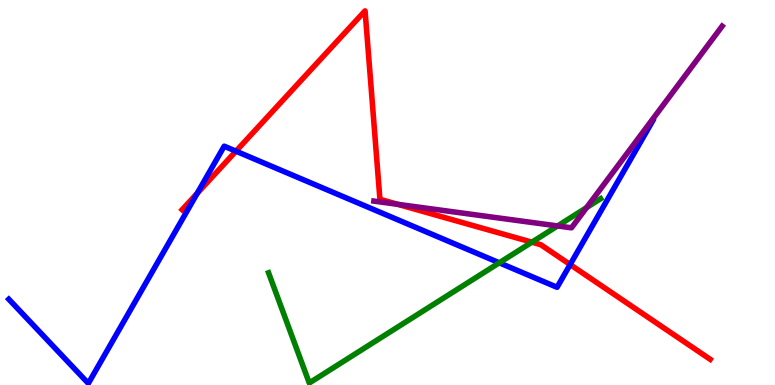[{'lines': ['blue', 'red'], 'intersections': [{'x': 2.54, 'y': 4.98}, {'x': 3.04, 'y': 6.07}, {'x': 7.36, 'y': 3.13}]}, {'lines': ['green', 'red'], 'intersections': [{'x': 6.86, 'y': 3.71}]}, {'lines': ['purple', 'red'], 'intersections': [{'x': 5.13, 'y': 4.69}]}, {'lines': ['blue', 'green'], 'intersections': [{'x': 6.44, 'y': 3.17}]}, {'lines': ['blue', 'purple'], 'intersections': []}, {'lines': ['green', 'purple'], 'intersections': [{'x': 7.19, 'y': 4.13}, {'x': 7.57, 'y': 4.61}]}]